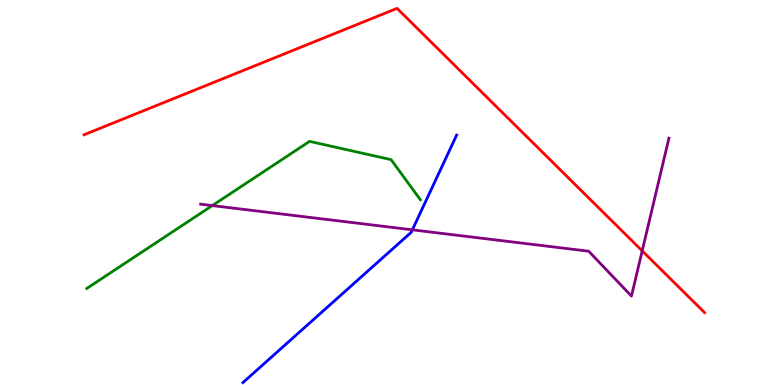[{'lines': ['blue', 'red'], 'intersections': []}, {'lines': ['green', 'red'], 'intersections': []}, {'lines': ['purple', 'red'], 'intersections': [{'x': 8.29, 'y': 3.48}]}, {'lines': ['blue', 'green'], 'intersections': []}, {'lines': ['blue', 'purple'], 'intersections': [{'x': 5.32, 'y': 4.03}]}, {'lines': ['green', 'purple'], 'intersections': [{'x': 2.74, 'y': 4.66}]}]